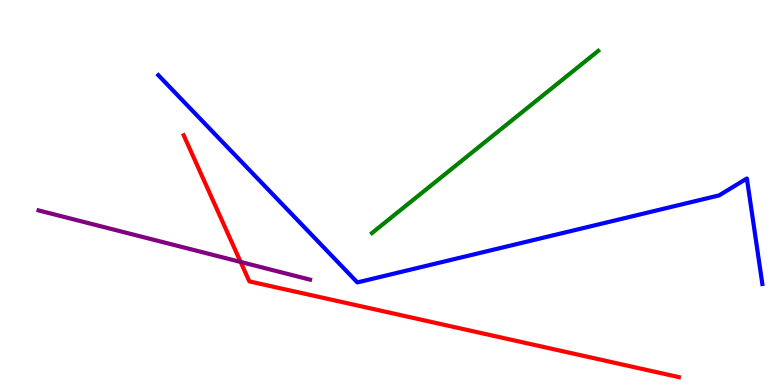[{'lines': ['blue', 'red'], 'intersections': []}, {'lines': ['green', 'red'], 'intersections': []}, {'lines': ['purple', 'red'], 'intersections': [{'x': 3.1, 'y': 3.2}]}, {'lines': ['blue', 'green'], 'intersections': []}, {'lines': ['blue', 'purple'], 'intersections': []}, {'lines': ['green', 'purple'], 'intersections': []}]